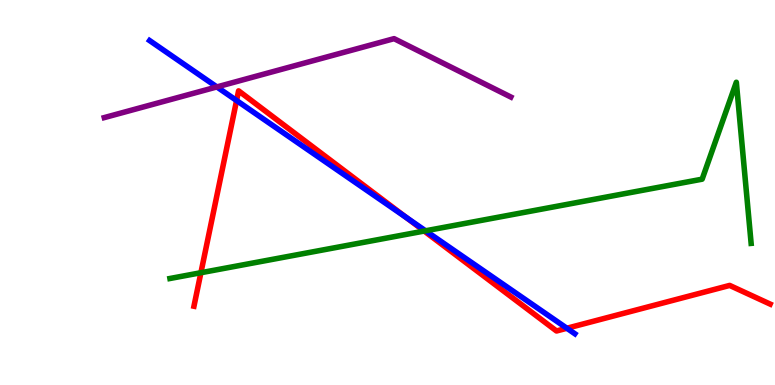[{'lines': ['blue', 'red'], 'intersections': [{'x': 3.05, 'y': 7.39}, {'x': 5.24, 'y': 4.35}, {'x': 7.31, 'y': 1.47}]}, {'lines': ['green', 'red'], 'intersections': [{'x': 2.59, 'y': 2.92}, {'x': 5.47, 'y': 4.0}]}, {'lines': ['purple', 'red'], 'intersections': []}, {'lines': ['blue', 'green'], 'intersections': [{'x': 5.49, 'y': 4.01}]}, {'lines': ['blue', 'purple'], 'intersections': [{'x': 2.8, 'y': 7.74}]}, {'lines': ['green', 'purple'], 'intersections': []}]